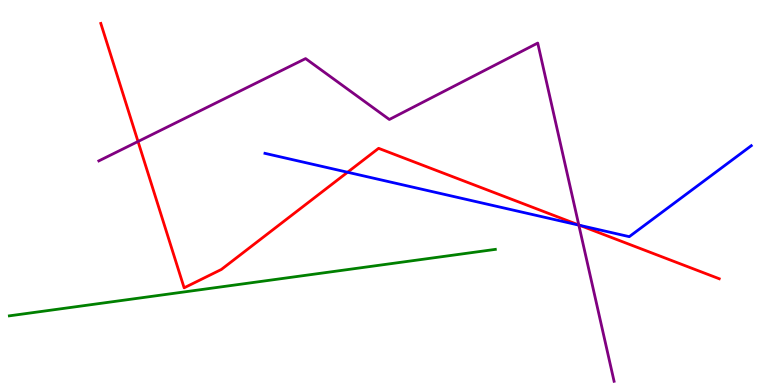[{'lines': ['blue', 'red'], 'intersections': [{'x': 4.48, 'y': 5.53}, {'x': 7.48, 'y': 4.15}]}, {'lines': ['green', 'red'], 'intersections': []}, {'lines': ['purple', 'red'], 'intersections': [{'x': 1.78, 'y': 6.32}, {'x': 7.47, 'y': 4.16}]}, {'lines': ['blue', 'green'], 'intersections': []}, {'lines': ['blue', 'purple'], 'intersections': [{'x': 7.47, 'y': 4.15}]}, {'lines': ['green', 'purple'], 'intersections': []}]